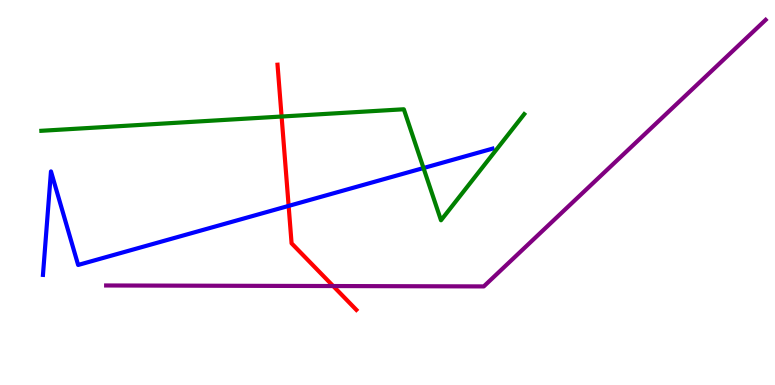[{'lines': ['blue', 'red'], 'intersections': [{'x': 3.72, 'y': 4.65}]}, {'lines': ['green', 'red'], 'intersections': [{'x': 3.63, 'y': 6.97}]}, {'lines': ['purple', 'red'], 'intersections': [{'x': 4.3, 'y': 2.57}]}, {'lines': ['blue', 'green'], 'intersections': [{'x': 5.46, 'y': 5.64}]}, {'lines': ['blue', 'purple'], 'intersections': []}, {'lines': ['green', 'purple'], 'intersections': []}]